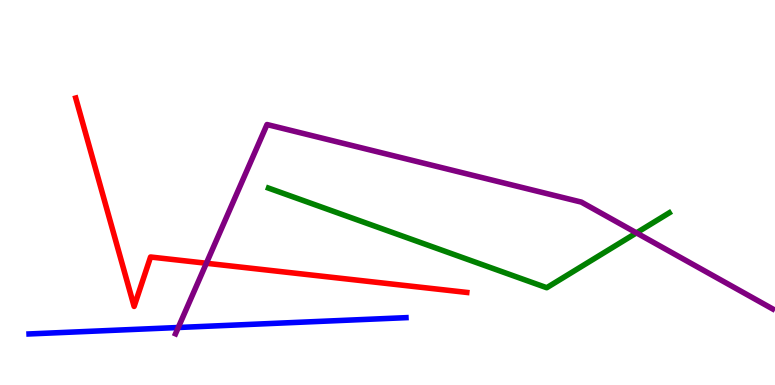[{'lines': ['blue', 'red'], 'intersections': []}, {'lines': ['green', 'red'], 'intersections': []}, {'lines': ['purple', 'red'], 'intersections': [{'x': 2.66, 'y': 3.16}]}, {'lines': ['blue', 'green'], 'intersections': []}, {'lines': ['blue', 'purple'], 'intersections': [{'x': 2.3, 'y': 1.49}]}, {'lines': ['green', 'purple'], 'intersections': [{'x': 8.21, 'y': 3.95}]}]